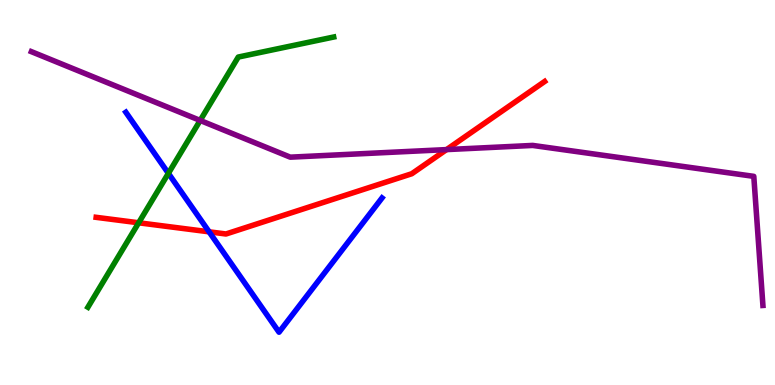[{'lines': ['blue', 'red'], 'intersections': [{'x': 2.7, 'y': 3.98}]}, {'lines': ['green', 'red'], 'intersections': [{'x': 1.79, 'y': 4.21}]}, {'lines': ['purple', 'red'], 'intersections': [{'x': 5.76, 'y': 6.11}]}, {'lines': ['blue', 'green'], 'intersections': [{'x': 2.17, 'y': 5.5}]}, {'lines': ['blue', 'purple'], 'intersections': []}, {'lines': ['green', 'purple'], 'intersections': [{'x': 2.58, 'y': 6.87}]}]